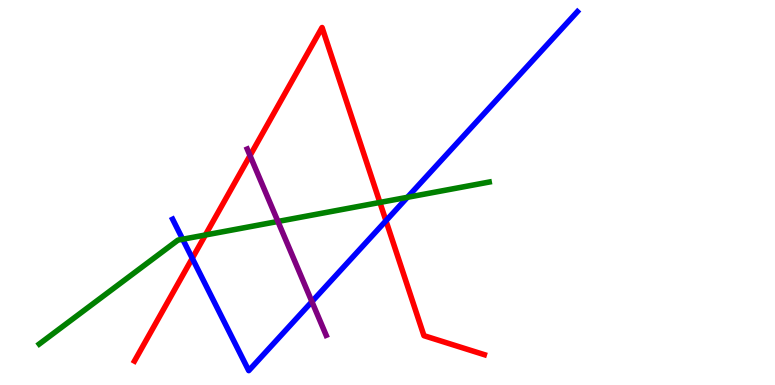[{'lines': ['blue', 'red'], 'intersections': [{'x': 2.48, 'y': 3.29}, {'x': 4.98, 'y': 4.27}]}, {'lines': ['green', 'red'], 'intersections': [{'x': 2.65, 'y': 3.9}, {'x': 4.9, 'y': 4.74}]}, {'lines': ['purple', 'red'], 'intersections': [{'x': 3.23, 'y': 5.96}]}, {'lines': ['blue', 'green'], 'intersections': [{'x': 2.36, 'y': 3.79}, {'x': 5.26, 'y': 4.88}]}, {'lines': ['blue', 'purple'], 'intersections': [{'x': 4.02, 'y': 2.17}]}, {'lines': ['green', 'purple'], 'intersections': [{'x': 3.59, 'y': 4.25}]}]